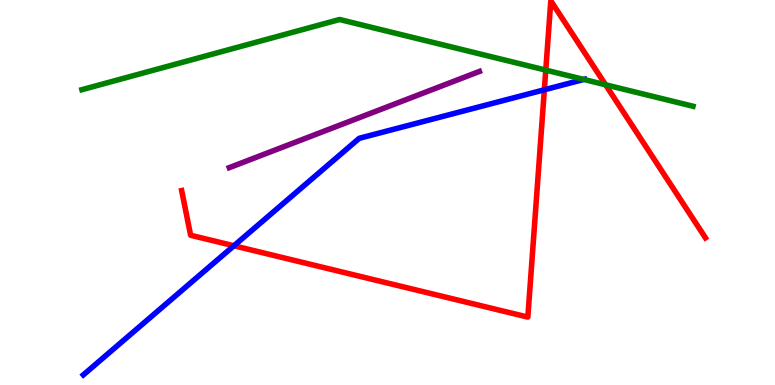[{'lines': ['blue', 'red'], 'intersections': [{'x': 3.02, 'y': 3.62}, {'x': 7.02, 'y': 7.67}]}, {'lines': ['green', 'red'], 'intersections': [{'x': 7.04, 'y': 8.18}, {'x': 7.81, 'y': 7.8}]}, {'lines': ['purple', 'red'], 'intersections': []}, {'lines': ['blue', 'green'], 'intersections': [{'x': 7.53, 'y': 7.94}]}, {'lines': ['blue', 'purple'], 'intersections': []}, {'lines': ['green', 'purple'], 'intersections': []}]